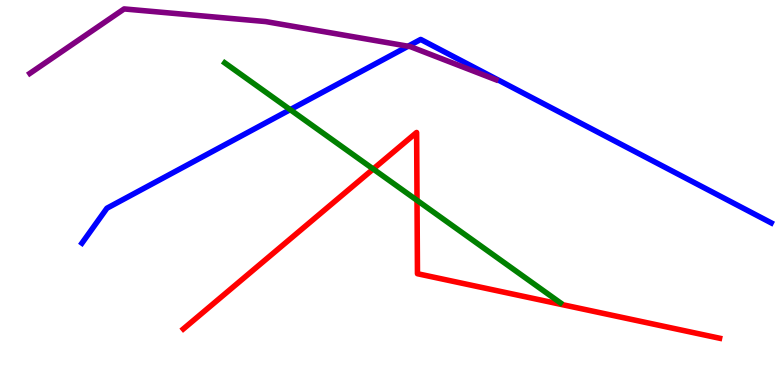[{'lines': ['blue', 'red'], 'intersections': []}, {'lines': ['green', 'red'], 'intersections': [{'x': 4.82, 'y': 5.61}, {'x': 5.38, 'y': 4.8}]}, {'lines': ['purple', 'red'], 'intersections': []}, {'lines': ['blue', 'green'], 'intersections': [{'x': 3.74, 'y': 7.15}]}, {'lines': ['blue', 'purple'], 'intersections': [{'x': 5.27, 'y': 8.8}]}, {'lines': ['green', 'purple'], 'intersections': []}]